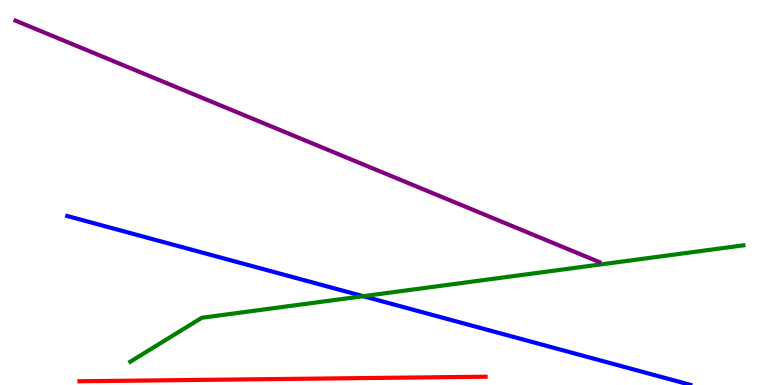[{'lines': ['blue', 'red'], 'intersections': []}, {'lines': ['green', 'red'], 'intersections': []}, {'lines': ['purple', 'red'], 'intersections': []}, {'lines': ['blue', 'green'], 'intersections': [{'x': 4.69, 'y': 2.31}]}, {'lines': ['blue', 'purple'], 'intersections': []}, {'lines': ['green', 'purple'], 'intersections': []}]